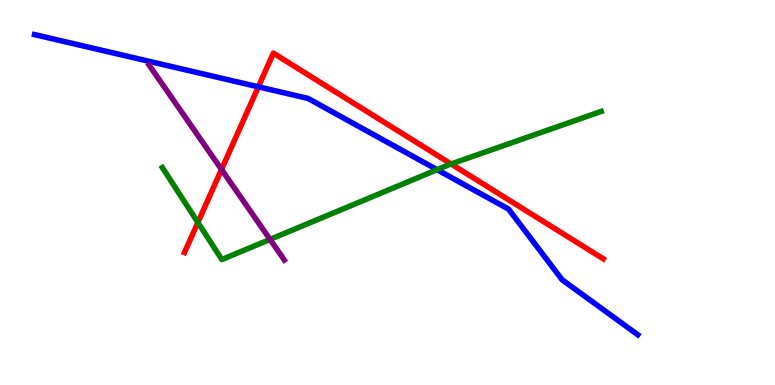[{'lines': ['blue', 'red'], 'intersections': [{'x': 3.33, 'y': 7.74}]}, {'lines': ['green', 'red'], 'intersections': [{'x': 2.55, 'y': 4.22}, {'x': 5.82, 'y': 5.74}]}, {'lines': ['purple', 'red'], 'intersections': [{'x': 2.86, 'y': 5.6}]}, {'lines': ['blue', 'green'], 'intersections': [{'x': 5.64, 'y': 5.59}]}, {'lines': ['blue', 'purple'], 'intersections': []}, {'lines': ['green', 'purple'], 'intersections': [{'x': 3.48, 'y': 3.78}]}]